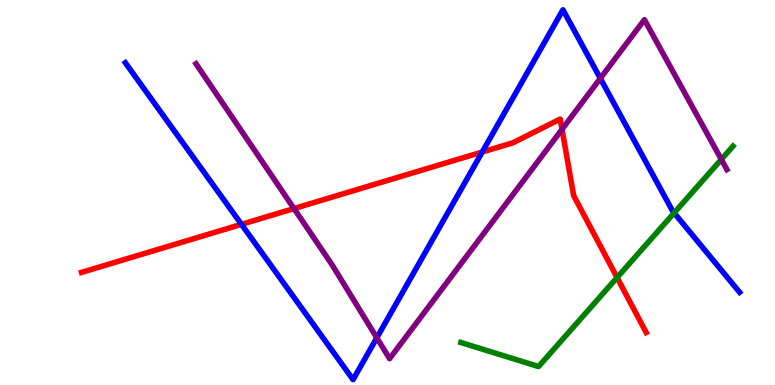[{'lines': ['blue', 'red'], 'intersections': [{'x': 3.12, 'y': 4.17}, {'x': 6.22, 'y': 6.05}]}, {'lines': ['green', 'red'], 'intersections': [{'x': 7.96, 'y': 2.79}]}, {'lines': ['purple', 'red'], 'intersections': [{'x': 3.79, 'y': 4.58}, {'x': 7.25, 'y': 6.64}]}, {'lines': ['blue', 'green'], 'intersections': [{'x': 8.7, 'y': 4.47}]}, {'lines': ['blue', 'purple'], 'intersections': [{'x': 4.86, 'y': 1.23}, {'x': 7.75, 'y': 7.96}]}, {'lines': ['green', 'purple'], 'intersections': [{'x': 9.31, 'y': 5.86}]}]